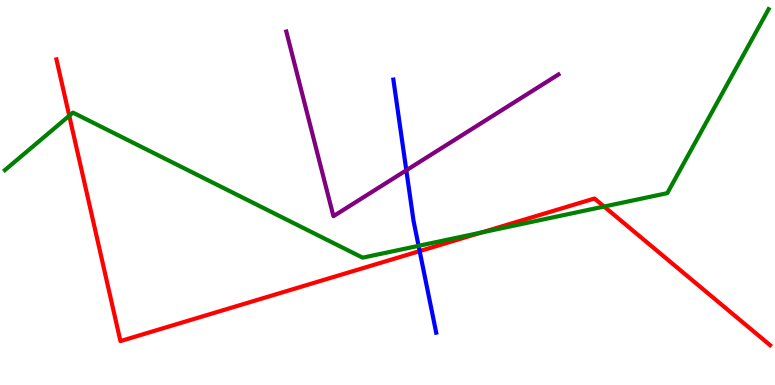[{'lines': ['blue', 'red'], 'intersections': [{'x': 5.41, 'y': 3.48}]}, {'lines': ['green', 'red'], 'intersections': [{'x': 0.894, 'y': 6.99}, {'x': 6.21, 'y': 3.96}, {'x': 7.79, 'y': 4.64}]}, {'lines': ['purple', 'red'], 'intersections': []}, {'lines': ['blue', 'green'], 'intersections': [{'x': 5.4, 'y': 3.61}]}, {'lines': ['blue', 'purple'], 'intersections': [{'x': 5.24, 'y': 5.58}]}, {'lines': ['green', 'purple'], 'intersections': []}]